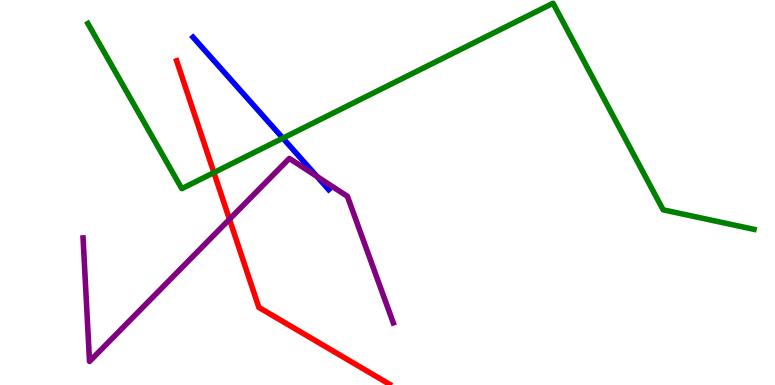[{'lines': ['blue', 'red'], 'intersections': []}, {'lines': ['green', 'red'], 'intersections': [{'x': 2.76, 'y': 5.52}]}, {'lines': ['purple', 'red'], 'intersections': [{'x': 2.96, 'y': 4.3}]}, {'lines': ['blue', 'green'], 'intersections': [{'x': 3.65, 'y': 6.41}]}, {'lines': ['blue', 'purple'], 'intersections': [{'x': 4.09, 'y': 5.42}]}, {'lines': ['green', 'purple'], 'intersections': []}]